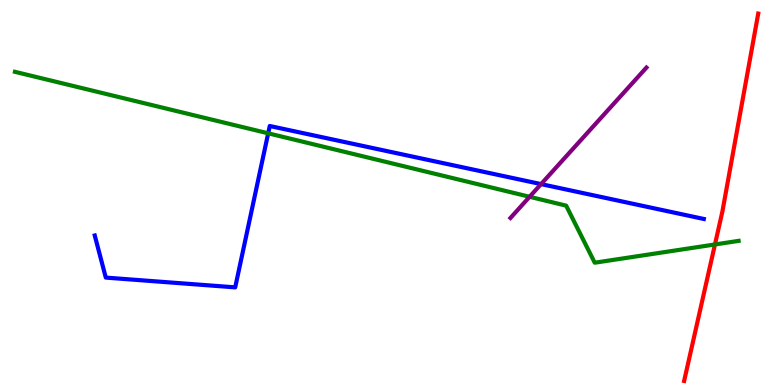[{'lines': ['blue', 'red'], 'intersections': []}, {'lines': ['green', 'red'], 'intersections': [{'x': 9.23, 'y': 3.65}]}, {'lines': ['purple', 'red'], 'intersections': []}, {'lines': ['blue', 'green'], 'intersections': [{'x': 3.46, 'y': 6.54}]}, {'lines': ['blue', 'purple'], 'intersections': [{'x': 6.98, 'y': 5.22}]}, {'lines': ['green', 'purple'], 'intersections': [{'x': 6.83, 'y': 4.89}]}]